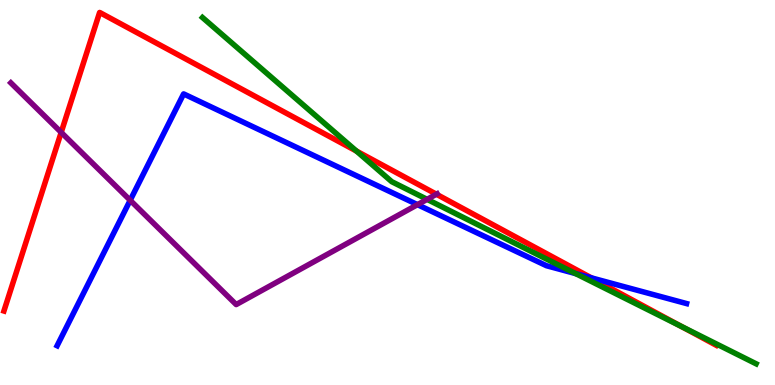[{'lines': ['blue', 'red'], 'intersections': [{'x': 7.63, 'y': 2.78}]}, {'lines': ['green', 'red'], 'intersections': [{'x': 4.6, 'y': 6.08}, {'x': 8.79, 'y': 1.52}]}, {'lines': ['purple', 'red'], 'intersections': [{'x': 0.79, 'y': 6.56}, {'x': 5.63, 'y': 4.96}]}, {'lines': ['blue', 'green'], 'intersections': [{'x': 7.43, 'y': 2.89}]}, {'lines': ['blue', 'purple'], 'intersections': [{'x': 1.68, 'y': 4.8}, {'x': 5.39, 'y': 4.68}]}, {'lines': ['green', 'purple'], 'intersections': [{'x': 5.51, 'y': 4.82}]}]